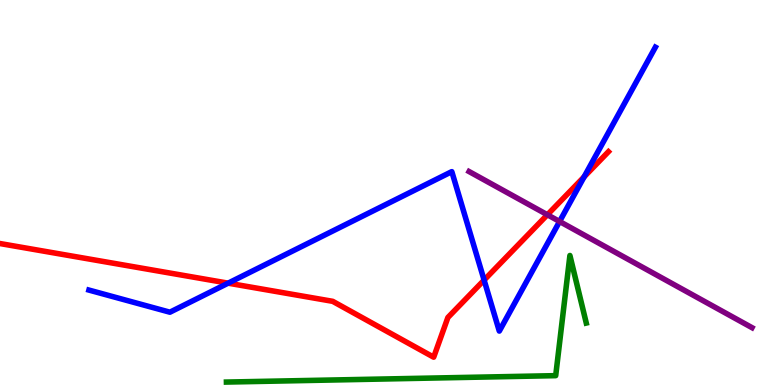[{'lines': ['blue', 'red'], 'intersections': [{'x': 2.94, 'y': 2.65}, {'x': 6.25, 'y': 2.72}, {'x': 7.54, 'y': 5.41}]}, {'lines': ['green', 'red'], 'intersections': []}, {'lines': ['purple', 'red'], 'intersections': [{'x': 7.06, 'y': 4.42}]}, {'lines': ['blue', 'green'], 'intersections': []}, {'lines': ['blue', 'purple'], 'intersections': [{'x': 7.22, 'y': 4.25}]}, {'lines': ['green', 'purple'], 'intersections': []}]